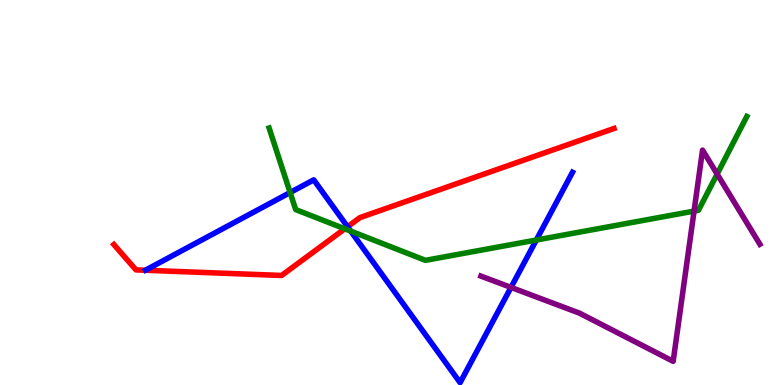[{'lines': ['blue', 'red'], 'intersections': [{'x': 4.48, 'y': 4.11}]}, {'lines': ['green', 'red'], 'intersections': [{'x': 4.45, 'y': 4.06}]}, {'lines': ['purple', 'red'], 'intersections': []}, {'lines': ['blue', 'green'], 'intersections': [{'x': 3.74, 'y': 5.0}, {'x': 4.53, 'y': 4.0}, {'x': 6.92, 'y': 3.77}]}, {'lines': ['blue', 'purple'], 'intersections': [{'x': 6.59, 'y': 2.53}]}, {'lines': ['green', 'purple'], 'intersections': [{'x': 8.96, 'y': 4.52}, {'x': 9.25, 'y': 5.48}]}]